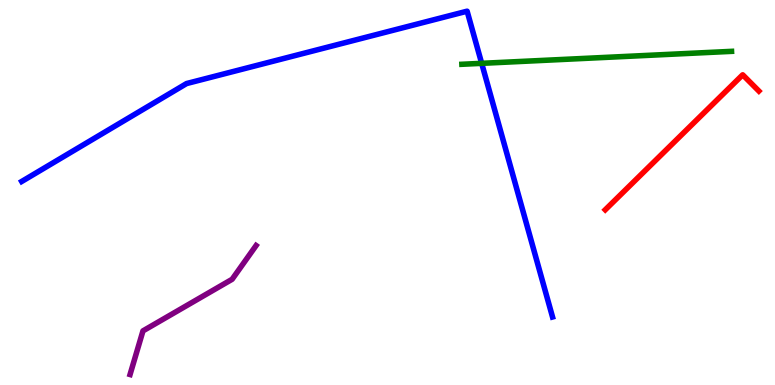[{'lines': ['blue', 'red'], 'intersections': []}, {'lines': ['green', 'red'], 'intersections': []}, {'lines': ['purple', 'red'], 'intersections': []}, {'lines': ['blue', 'green'], 'intersections': [{'x': 6.22, 'y': 8.35}]}, {'lines': ['blue', 'purple'], 'intersections': []}, {'lines': ['green', 'purple'], 'intersections': []}]